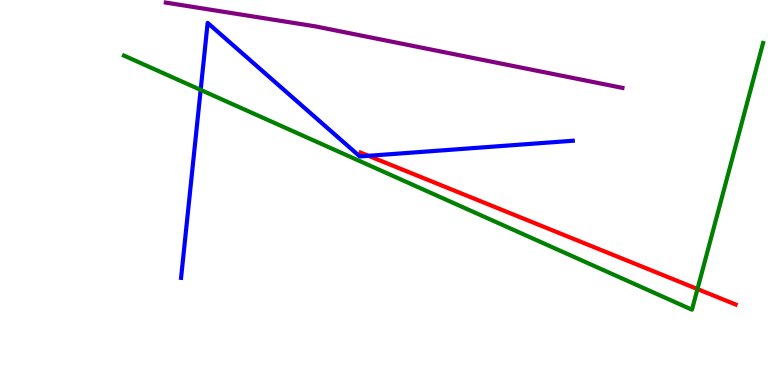[{'lines': ['blue', 'red'], 'intersections': [{'x': 4.75, 'y': 5.95}]}, {'lines': ['green', 'red'], 'intersections': [{'x': 9.0, 'y': 2.49}]}, {'lines': ['purple', 'red'], 'intersections': []}, {'lines': ['blue', 'green'], 'intersections': [{'x': 2.59, 'y': 7.66}]}, {'lines': ['blue', 'purple'], 'intersections': []}, {'lines': ['green', 'purple'], 'intersections': []}]